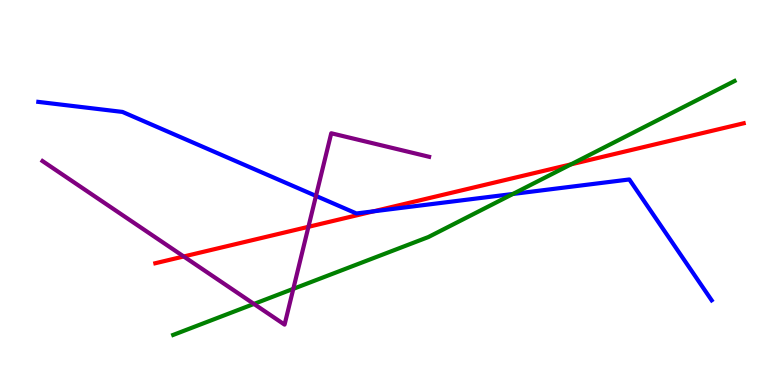[{'lines': ['blue', 'red'], 'intersections': [{'x': 4.82, 'y': 4.51}]}, {'lines': ['green', 'red'], 'intersections': [{'x': 7.37, 'y': 5.73}]}, {'lines': ['purple', 'red'], 'intersections': [{'x': 2.37, 'y': 3.34}, {'x': 3.98, 'y': 4.11}]}, {'lines': ['blue', 'green'], 'intersections': [{'x': 6.62, 'y': 4.96}]}, {'lines': ['blue', 'purple'], 'intersections': [{'x': 4.08, 'y': 4.91}]}, {'lines': ['green', 'purple'], 'intersections': [{'x': 3.28, 'y': 2.11}, {'x': 3.78, 'y': 2.5}]}]